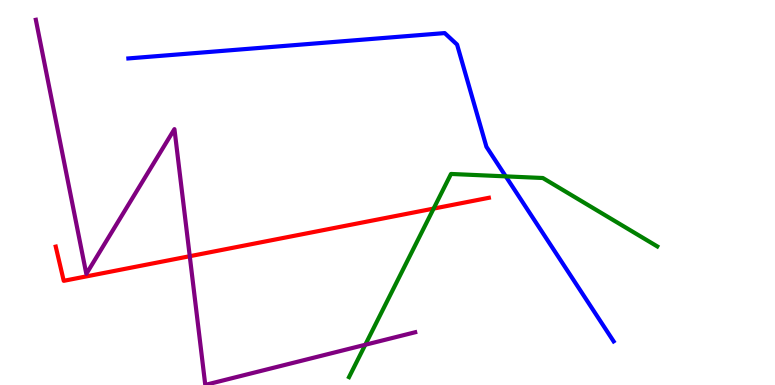[{'lines': ['blue', 'red'], 'intersections': []}, {'lines': ['green', 'red'], 'intersections': [{'x': 5.6, 'y': 4.58}]}, {'lines': ['purple', 'red'], 'intersections': [{'x': 2.45, 'y': 3.35}]}, {'lines': ['blue', 'green'], 'intersections': [{'x': 6.53, 'y': 5.42}]}, {'lines': ['blue', 'purple'], 'intersections': []}, {'lines': ['green', 'purple'], 'intersections': [{'x': 4.71, 'y': 1.04}]}]